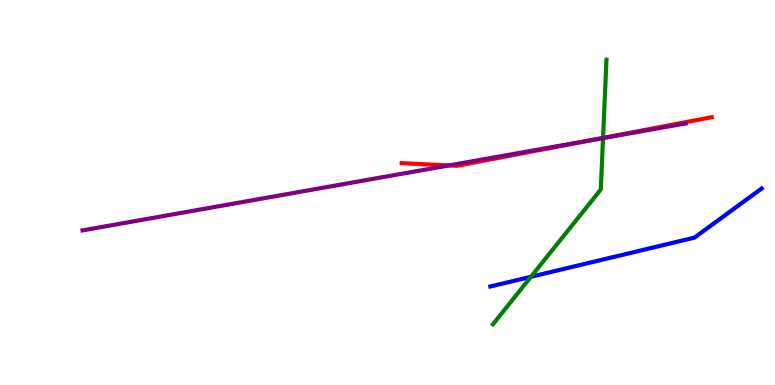[{'lines': ['blue', 'red'], 'intersections': []}, {'lines': ['green', 'red'], 'intersections': [{'x': 7.78, 'y': 6.42}]}, {'lines': ['purple', 'red'], 'intersections': [{'x': 5.79, 'y': 5.7}, {'x': 7.63, 'y': 6.36}]}, {'lines': ['blue', 'green'], 'intersections': [{'x': 6.85, 'y': 2.81}]}, {'lines': ['blue', 'purple'], 'intersections': []}, {'lines': ['green', 'purple'], 'intersections': [{'x': 7.78, 'y': 6.41}]}]